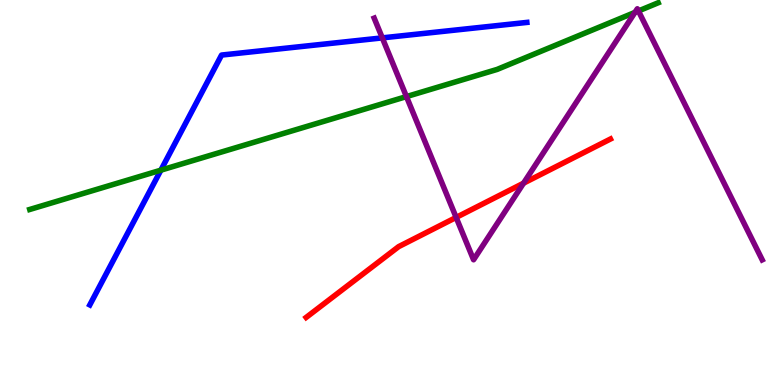[{'lines': ['blue', 'red'], 'intersections': []}, {'lines': ['green', 'red'], 'intersections': []}, {'lines': ['purple', 'red'], 'intersections': [{'x': 5.89, 'y': 4.35}, {'x': 6.76, 'y': 5.24}]}, {'lines': ['blue', 'green'], 'intersections': [{'x': 2.08, 'y': 5.58}]}, {'lines': ['blue', 'purple'], 'intersections': [{'x': 4.93, 'y': 9.02}]}, {'lines': ['green', 'purple'], 'intersections': [{'x': 5.24, 'y': 7.49}, {'x': 8.19, 'y': 9.68}, {'x': 8.24, 'y': 9.72}]}]